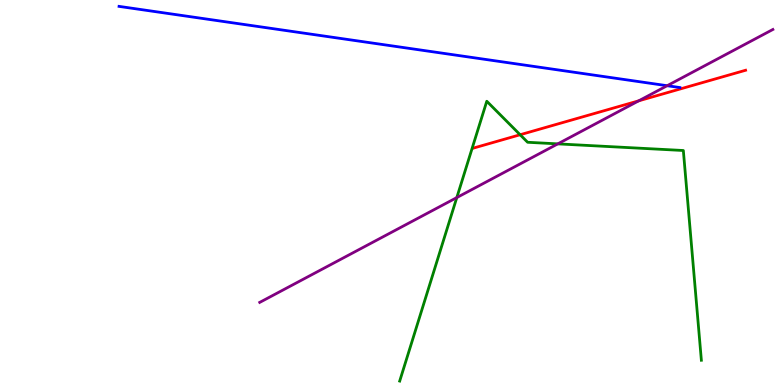[{'lines': ['blue', 'red'], 'intersections': []}, {'lines': ['green', 'red'], 'intersections': [{'x': 6.71, 'y': 6.5}]}, {'lines': ['purple', 'red'], 'intersections': [{'x': 8.24, 'y': 7.38}]}, {'lines': ['blue', 'green'], 'intersections': []}, {'lines': ['blue', 'purple'], 'intersections': [{'x': 8.61, 'y': 7.77}]}, {'lines': ['green', 'purple'], 'intersections': [{'x': 5.89, 'y': 4.87}, {'x': 7.2, 'y': 6.26}]}]